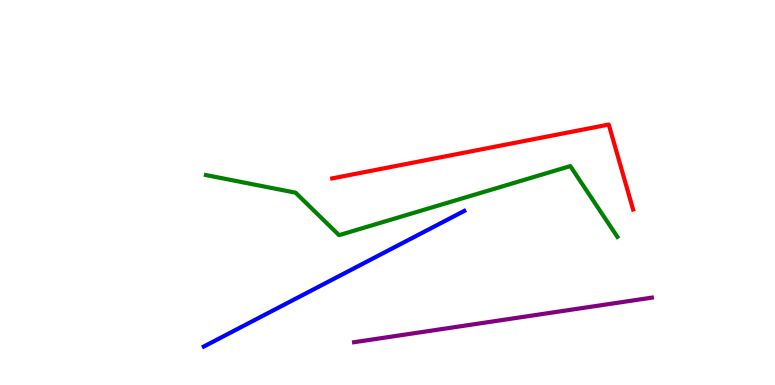[{'lines': ['blue', 'red'], 'intersections': []}, {'lines': ['green', 'red'], 'intersections': []}, {'lines': ['purple', 'red'], 'intersections': []}, {'lines': ['blue', 'green'], 'intersections': []}, {'lines': ['blue', 'purple'], 'intersections': []}, {'lines': ['green', 'purple'], 'intersections': []}]